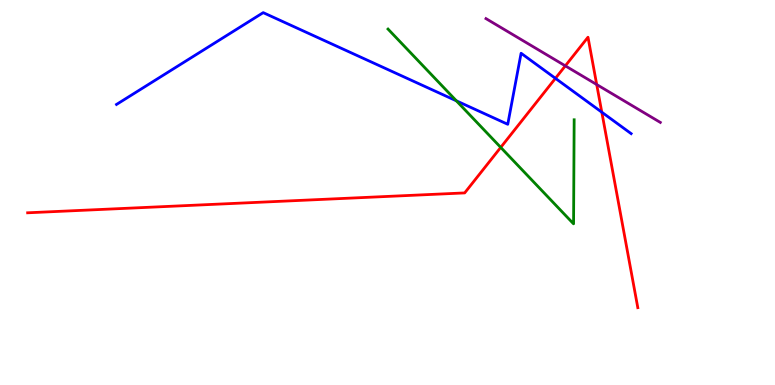[{'lines': ['blue', 'red'], 'intersections': [{'x': 7.17, 'y': 7.97}, {'x': 7.77, 'y': 7.09}]}, {'lines': ['green', 'red'], 'intersections': [{'x': 6.46, 'y': 6.17}]}, {'lines': ['purple', 'red'], 'intersections': [{'x': 7.29, 'y': 8.29}, {'x': 7.7, 'y': 7.8}]}, {'lines': ['blue', 'green'], 'intersections': [{'x': 5.89, 'y': 7.38}]}, {'lines': ['blue', 'purple'], 'intersections': []}, {'lines': ['green', 'purple'], 'intersections': []}]